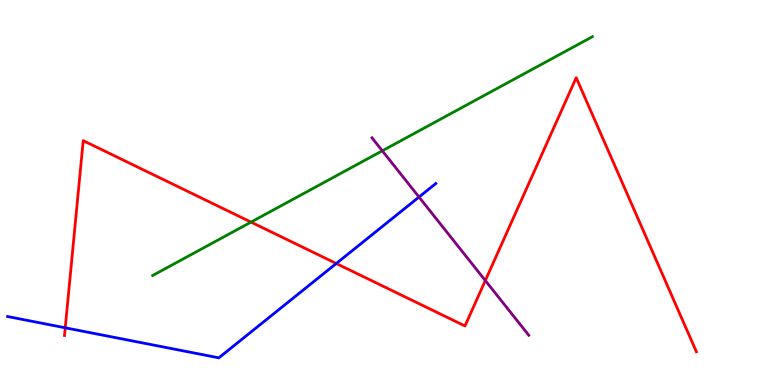[{'lines': ['blue', 'red'], 'intersections': [{'x': 0.842, 'y': 1.49}, {'x': 4.34, 'y': 3.16}]}, {'lines': ['green', 'red'], 'intersections': [{'x': 3.24, 'y': 4.23}]}, {'lines': ['purple', 'red'], 'intersections': [{'x': 6.26, 'y': 2.71}]}, {'lines': ['blue', 'green'], 'intersections': []}, {'lines': ['blue', 'purple'], 'intersections': [{'x': 5.41, 'y': 4.88}]}, {'lines': ['green', 'purple'], 'intersections': [{'x': 4.93, 'y': 6.08}]}]